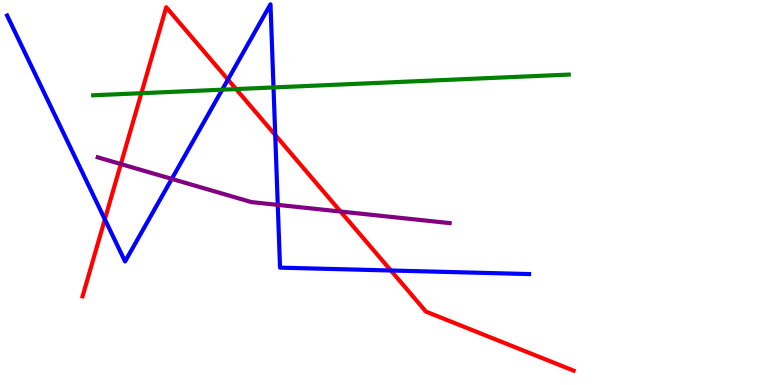[{'lines': ['blue', 'red'], 'intersections': [{'x': 1.35, 'y': 4.3}, {'x': 2.94, 'y': 7.93}, {'x': 3.55, 'y': 6.49}, {'x': 5.04, 'y': 2.97}]}, {'lines': ['green', 'red'], 'intersections': [{'x': 1.82, 'y': 7.58}, {'x': 3.05, 'y': 7.69}]}, {'lines': ['purple', 'red'], 'intersections': [{'x': 1.56, 'y': 5.74}, {'x': 4.39, 'y': 4.51}]}, {'lines': ['blue', 'green'], 'intersections': [{'x': 2.87, 'y': 7.67}, {'x': 3.53, 'y': 7.73}]}, {'lines': ['blue', 'purple'], 'intersections': [{'x': 2.22, 'y': 5.35}, {'x': 3.58, 'y': 4.68}]}, {'lines': ['green', 'purple'], 'intersections': []}]